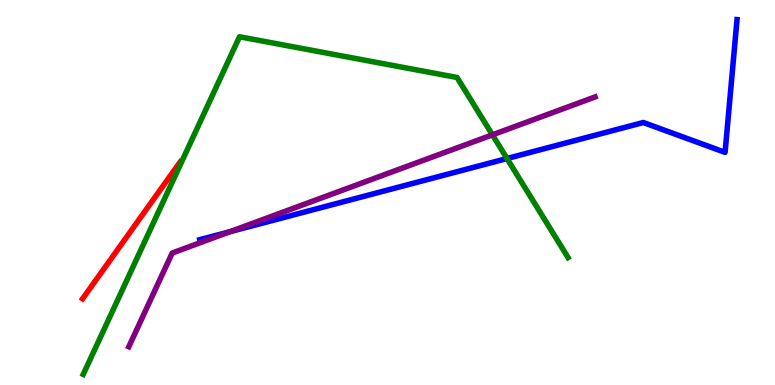[{'lines': ['blue', 'red'], 'intersections': []}, {'lines': ['green', 'red'], 'intersections': []}, {'lines': ['purple', 'red'], 'intersections': []}, {'lines': ['blue', 'green'], 'intersections': [{'x': 6.54, 'y': 5.88}]}, {'lines': ['blue', 'purple'], 'intersections': [{'x': 2.97, 'y': 3.98}]}, {'lines': ['green', 'purple'], 'intersections': [{'x': 6.35, 'y': 6.5}]}]